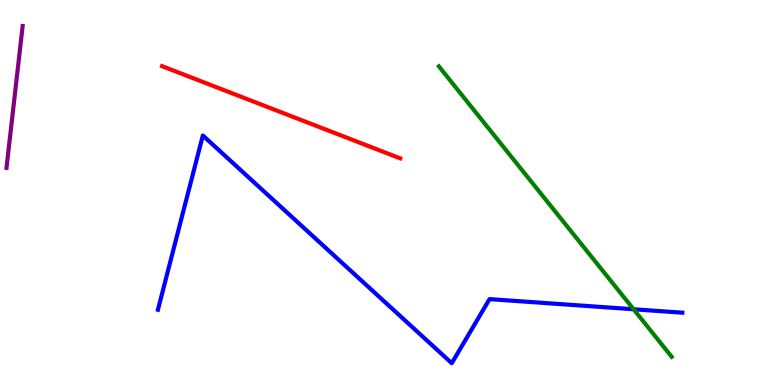[{'lines': ['blue', 'red'], 'intersections': []}, {'lines': ['green', 'red'], 'intersections': []}, {'lines': ['purple', 'red'], 'intersections': []}, {'lines': ['blue', 'green'], 'intersections': [{'x': 8.18, 'y': 1.97}]}, {'lines': ['blue', 'purple'], 'intersections': []}, {'lines': ['green', 'purple'], 'intersections': []}]